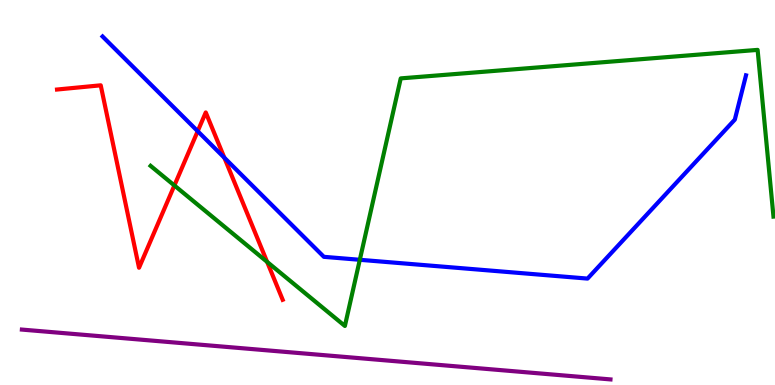[{'lines': ['blue', 'red'], 'intersections': [{'x': 2.55, 'y': 6.59}, {'x': 2.89, 'y': 5.9}]}, {'lines': ['green', 'red'], 'intersections': [{'x': 2.25, 'y': 5.18}, {'x': 3.45, 'y': 3.2}]}, {'lines': ['purple', 'red'], 'intersections': []}, {'lines': ['blue', 'green'], 'intersections': [{'x': 4.64, 'y': 3.25}]}, {'lines': ['blue', 'purple'], 'intersections': []}, {'lines': ['green', 'purple'], 'intersections': []}]